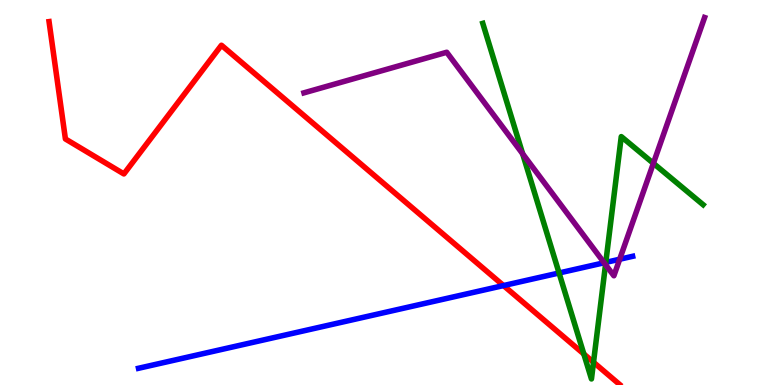[{'lines': ['blue', 'red'], 'intersections': [{'x': 6.5, 'y': 2.58}]}, {'lines': ['green', 'red'], 'intersections': [{'x': 7.53, 'y': 0.805}, {'x': 7.66, 'y': 0.591}]}, {'lines': ['purple', 'red'], 'intersections': []}, {'lines': ['blue', 'green'], 'intersections': [{'x': 7.21, 'y': 2.91}, {'x': 7.82, 'y': 3.18}]}, {'lines': ['blue', 'purple'], 'intersections': [{'x': 7.8, 'y': 3.17}, {'x': 8.0, 'y': 3.27}]}, {'lines': ['green', 'purple'], 'intersections': [{'x': 6.74, 'y': 6.01}, {'x': 7.81, 'y': 3.13}, {'x': 8.43, 'y': 5.76}]}]